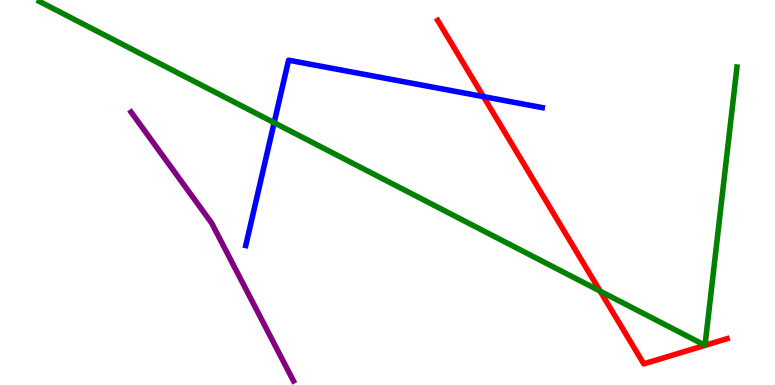[{'lines': ['blue', 'red'], 'intersections': [{'x': 6.24, 'y': 7.49}]}, {'lines': ['green', 'red'], 'intersections': [{'x': 7.74, 'y': 2.44}]}, {'lines': ['purple', 'red'], 'intersections': []}, {'lines': ['blue', 'green'], 'intersections': [{'x': 3.54, 'y': 6.81}]}, {'lines': ['blue', 'purple'], 'intersections': []}, {'lines': ['green', 'purple'], 'intersections': []}]